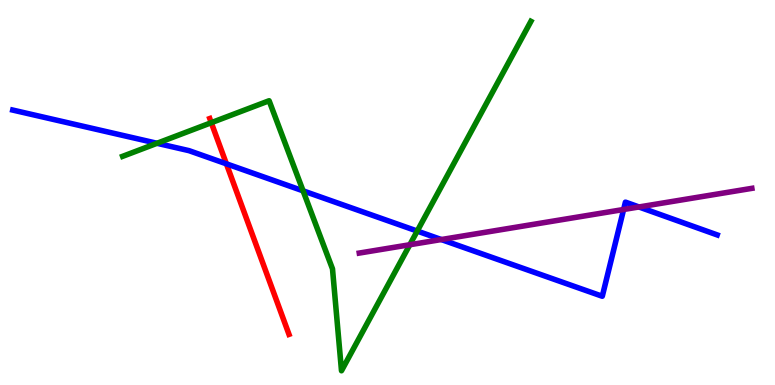[{'lines': ['blue', 'red'], 'intersections': [{'x': 2.92, 'y': 5.74}]}, {'lines': ['green', 'red'], 'intersections': [{'x': 2.73, 'y': 6.81}]}, {'lines': ['purple', 'red'], 'intersections': []}, {'lines': ['blue', 'green'], 'intersections': [{'x': 2.03, 'y': 6.28}, {'x': 3.91, 'y': 5.04}, {'x': 5.38, 'y': 4.0}]}, {'lines': ['blue', 'purple'], 'intersections': [{'x': 5.69, 'y': 3.78}, {'x': 8.05, 'y': 4.56}, {'x': 8.24, 'y': 4.62}]}, {'lines': ['green', 'purple'], 'intersections': [{'x': 5.29, 'y': 3.64}]}]